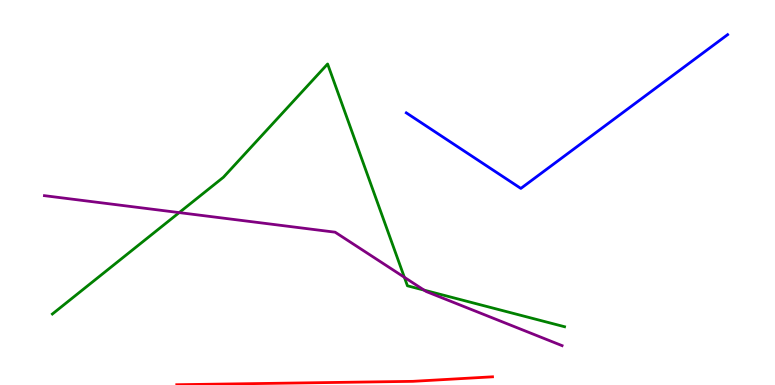[{'lines': ['blue', 'red'], 'intersections': []}, {'lines': ['green', 'red'], 'intersections': []}, {'lines': ['purple', 'red'], 'intersections': []}, {'lines': ['blue', 'green'], 'intersections': []}, {'lines': ['blue', 'purple'], 'intersections': []}, {'lines': ['green', 'purple'], 'intersections': [{'x': 2.31, 'y': 4.48}, {'x': 5.22, 'y': 2.8}, {'x': 5.47, 'y': 2.46}]}]